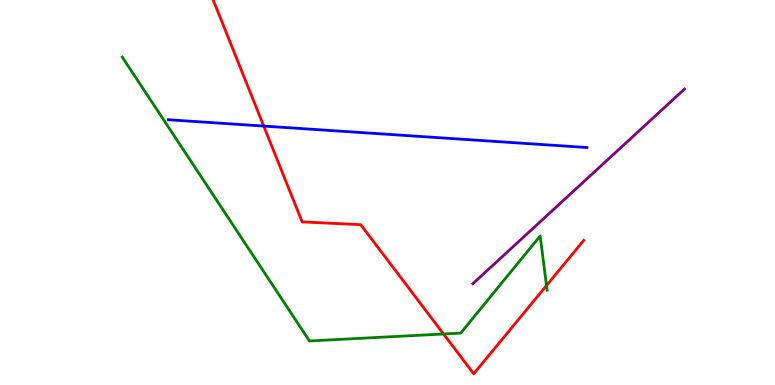[{'lines': ['blue', 'red'], 'intersections': [{'x': 3.4, 'y': 6.73}]}, {'lines': ['green', 'red'], 'intersections': [{'x': 5.72, 'y': 1.32}, {'x': 7.05, 'y': 2.58}]}, {'lines': ['purple', 'red'], 'intersections': []}, {'lines': ['blue', 'green'], 'intersections': []}, {'lines': ['blue', 'purple'], 'intersections': []}, {'lines': ['green', 'purple'], 'intersections': []}]